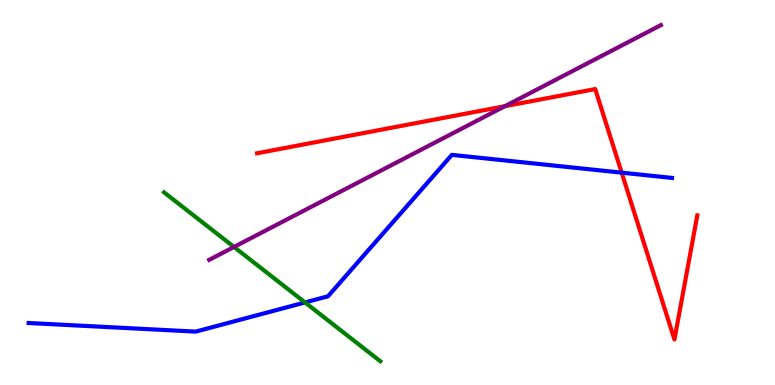[{'lines': ['blue', 'red'], 'intersections': [{'x': 8.02, 'y': 5.52}]}, {'lines': ['green', 'red'], 'intersections': []}, {'lines': ['purple', 'red'], 'intersections': [{'x': 6.51, 'y': 7.24}]}, {'lines': ['blue', 'green'], 'intersections': [{'x': 3.94, 'y': 2.14}]}, {'lines': ['blue', 'purple'], 'intersections': []}, {'lines': ['green', 'purple'], 'intersections': [{'x': 3.02, 'y': 3.59}]}]